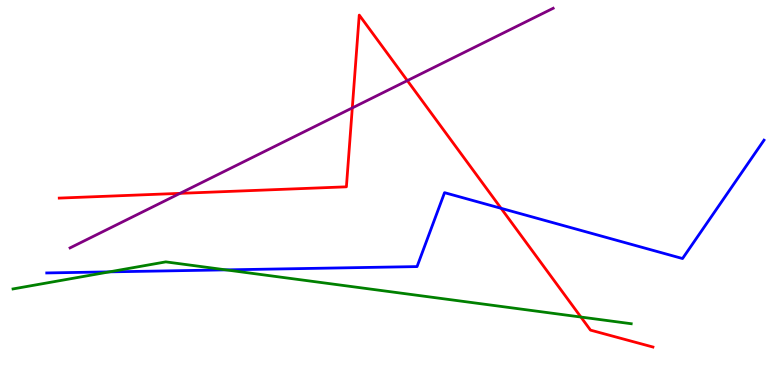[{'lines': ['blue', 'red'], 'intersections': [{'x': 6.47, 'y': 4.59}]}, {'lines': ['green', 'red'], 'intersections': [{'x': 7.5, 'y': 1.77}]}, {'lines': ['purple', 'red'], 'intersections': [{'x': 2.32, 'y': 4.98}, {'x': 4.55, 'y': 7.2}, {'x': 5.26, 'y': 7.91}]}, {'lines': ['blue', 'green'], 'intersections': [{'x': 1.41, 'y': 2.94}, {'x': 2.92, 'y': 2.99}]}, {'lines': ['blue', 'purple'], 'intersections': []}, {'lines': ['green', 'purple'], 'intersections': []}]